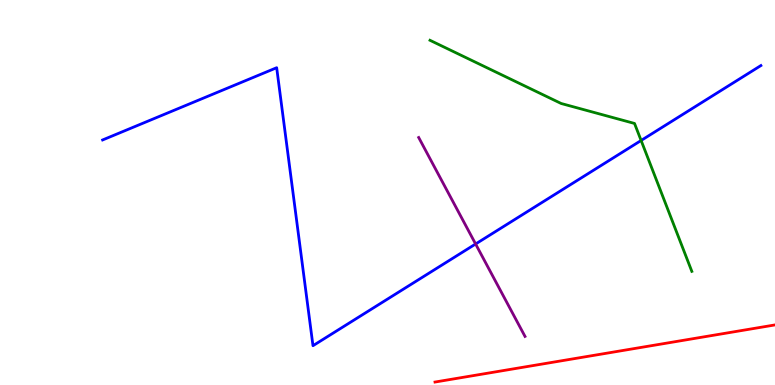[{'lines': ['blue', 'red'], 'intersections': []}, {'lines': ['green', 'red'], 'intersections': []}, {'lines': ['purple', 'red'], 'intersections': []}, {'lines': ['blue', 'green'], 'intersections': [{'x': 8.27, 'y': 6.35}]}, {'lines': ['blue', 'purple'], 'intersections': [{'x': 6.14, 'y': 3.66}]}, {'lines': ['green', 'purple'], 'intersections': []}]